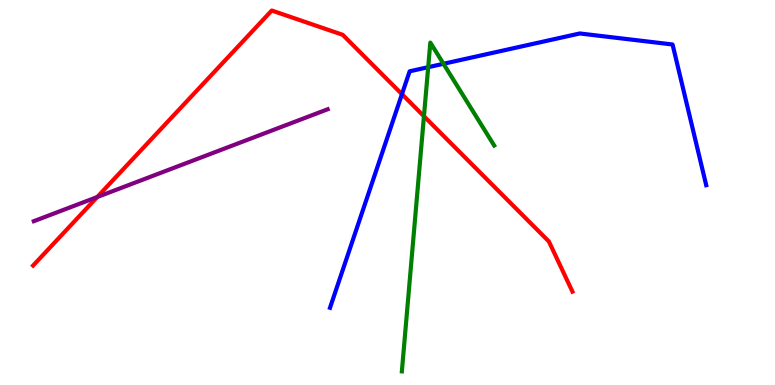[{'lines': ['blue', 'red'], 'intersections': [{'x': 5.19, 'y': 7.55}]}, {'lines': ['green', 'red'], 'intersections': [{'x': 5.47, 'y': 6.98}]}, {'lines': ['purple', 'red'], 'intersections': [{'x': 1.25, 'y': 4.88}]}, {'lines': ['blue', 'green'], 'intersections': [{'x': 5.53, 'y': 8.25}, {'x': 5.72, 'y': 8.34}]}, {'lines': ['blue', 'purple'], 'intersections': []}, {'lines': ['green', 'purple'], 'intersections': []}]